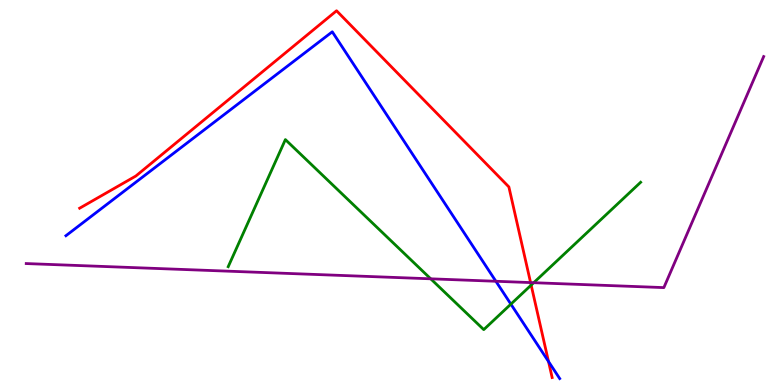[{'lines': ['blue', 'red'], 'intersections': [{'x': 7.08, 'y': 0.61}]}, {'lines': ['green', 'red'], 'intersections': [{'x': 6.85, 'y': 2.59}]}, {'lines': ['purple', 'red'], 'intersections': [{'x': 6.85, 'y': 2.66}]}, {'lines': ['blue', 'green'], 'intersections': [{'x': 6.59, 'y': 2.1}]}, {'lines': ['blue', 'purple'], 'intersections': [{'x': 6.4, 'y': 2.69}]}, {'lines': ['green', 'purple'], 'intersections': [{'x': 5.56, 'y': 2.76}, {'x': 6.89, 'y': 2.66}]}]